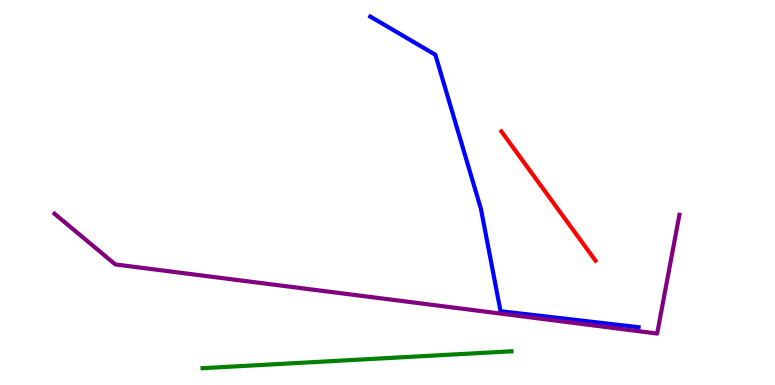[{'lines': ['blue', 'red'], 'intersections': []}, {'lines': ['green', 'red'], 'intersections': []}, {'lines': ['purple', 'red'], 'intersections': []}, {'lines': ['blue', 'green'], 'intersections': []}, {'lines': ['blue', 'purple'], 'intersections': []}, {'lines': ['green', 'purple'], 'intersections': []}]